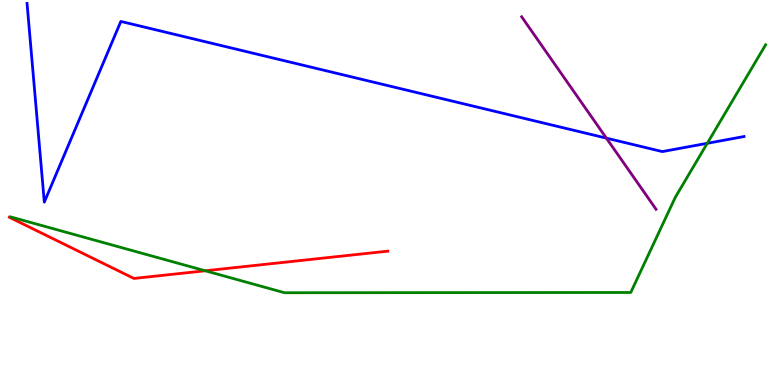[{'lines': ['blue', 'red'], 'intersections': []}, {'lines': ['green', 'red'], 'intersections': [{'x': 2.65, 'y': 2.97}]}, {'lines': ['purple', 'red'], 'intersections': []}, {'lines': ['blue', 'green'], 'intersections': [{'x': 9.13, 'y': 6.28}]}, {'lines': ['blue', 'purple'], 'intersections': [{'x': 7.82, 'y': 6.41}]}, {'lines': ['green', 'purple'], 'intersections': []}]